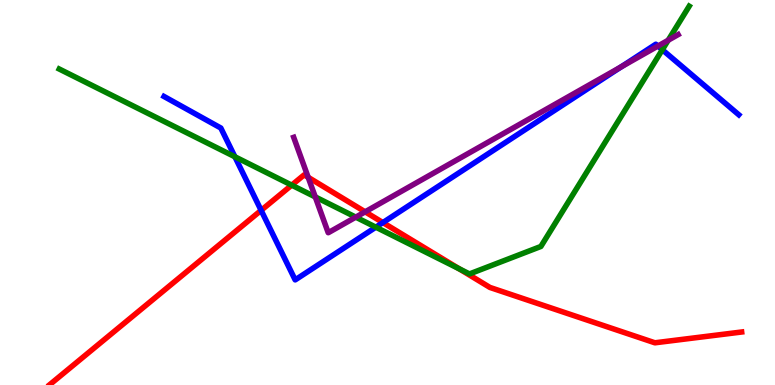[{'lines': ['blue', 'red'], 'intersections': [{'x': 3.37, 'y': 4.54}, {'x': 4.94, 'y': 4.22}]}, {'lines': ['green', 'red'], 'intersections': [{'x': 3.76, 'y': 5.19}, {'x': 5.92, 'y': 3.02}]}, {'lines': ['purple', 'red'], 'intersections': [{'x': 3.98, 'y': 5.39}, {'x': 4.71, 'y': 4.5}]}, {'lines': ['blue', 'green'], 'intersections': [{'x': 3.03, 'y': 5.93}, {'x': 4.85, 'y': 4.1}, {'x': 8.55, 'y': 8.71}]}, {'lines': ['blue', 'purple'], 'intersections': [{'x': 8.01, 'y': 8.26}, {'x': 8.49, 'y': 8.8}]}, {'lines': ['green', 'purple'], 'intersections': [{'x': 4.07, 'y': 4.89}, {'x': 4.59, 'y': 4.36}, {'x': 8.62, 'y': 8.95}]}]